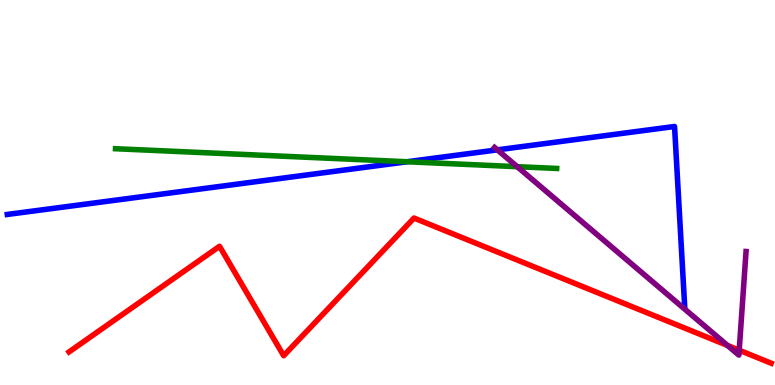[{'lines': ['blue', 'red'], 'intersections': []}, {'lines': ['green', 'red'], 'intersections': []}, {'lines': ['purple', 'red'], 'intersections': [{'x': 9.39, 'y': 1.03}, {'x': 9.54, 'y': 0.904}]}, {'lines': ['blue', 'green'], 'intersections': [{'x': 5.25, 'y': 5.8}]}, {'lines': ['blue', 'purple'], 'intersections': [{'x': 6.42, 'y': 6.11}]}, {'lines': ['green', 'purple'], 'intersections': [{'x': 6.67, 'y': 5.67}]}]